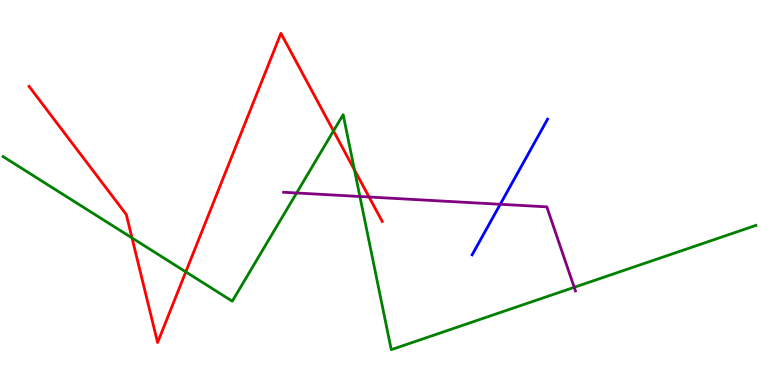[{'lines': ['blue', 'red'], 'intersections': []}, {'lines': ['green', 'red'], 'intersections': [{'x': 1.7, 'y': 3.82}, {'x': 2.4, 'y': 2.94}, {'x': 4.3, 'y': 6.6}, {'x': 4.57, 'y': 5.59}]}, {'lines': ['purple', 'red'], 'intersections': [{'x': 4.76, 'y': 4.88}]}, {'lines': ['blue', 'green'], 'intersections': []}, {'lines': ['blue', 'purple'], 'intersections': [{'x': 6.45, 'y': 4.69}]}, {'lines': ['green', 'purple'], 'intersections': [{'x': 3.83, 'y': 4.99}, {'x': 4.64, 'y': 4.9}, {'x': 7.41, 'y': 2.54}]}]